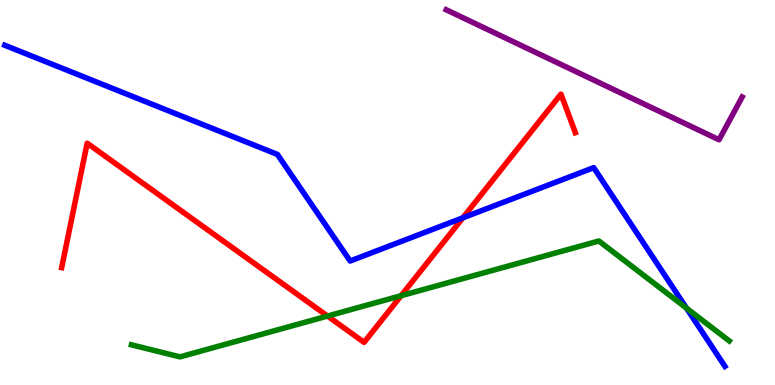[{'lines': ['blue', 'red'], 'intersections': [{'x': 5.97, 'y': 4.34}]}, {'lines': ['green', 'red'], 'intersections': [{'x': 4.23, 'y': 1.79}, {'x': 5.18, 'y': 2.32}]}, {'lines': ['purple', 'red'], 'intersections': []}, {'lines': ['blue', 'green'], 'intersections': [{'x': 8.86, 'y': 2.0}]}, {'lines': ['blue', 'purple'], 'intersections': []}, {'lines': ['green', 'purple'], 'intersections': []}]